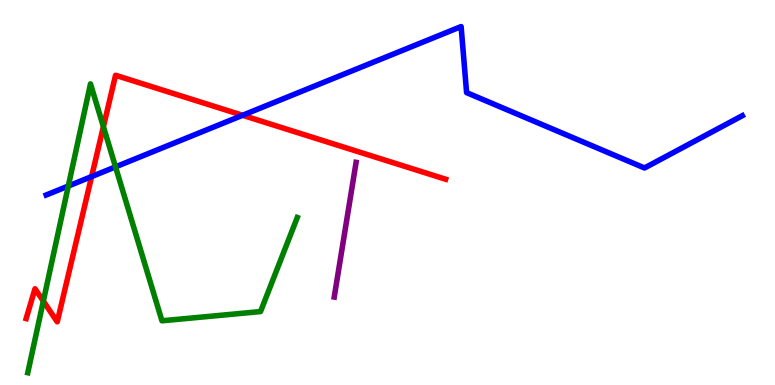[{'lines': ['blue', 'red'], 'intersections': [{'x': 1.18, 'y': 5.41}, {'x': 3.13, 'y': 7.01}]}, {'lines': ['green', 'red'], 'intersections': [{'x': 0.559, 'y': 2.18}, {'x': 1.33, 'y': 6.71}]}, {'lines': ['purple', 'red'], 'intersections': []}, {'lines': ['blue', 'green'], 'intersections': [{'x': 0.881, 'y': 5.17}, {'x': 1.49, 'y': 5.67}]}, {'lines': ['blue', 'purple'], 'intersections': []}, {'lines': ['green', 'purple'], 'intersections': []}]